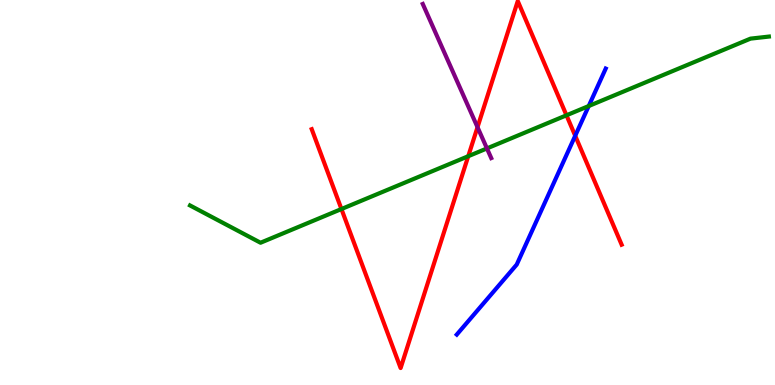[{'lines': ['blue', 'red'], 'intersections': [{'x': 7.42, 'y': 6.47}]}, {'lines': ['green', 'red'], 'intersections': [{'x': 4.41, 'y': 4.57}, {'x': 6.04, 'y': 5.94}, {'x': 7.31, 'y': 7.01}]}, {'lines': ['purple', 'red'], 'intersections': [{'x': 6.16, 'y': 6.7}]}, {'lines': ['blue', 'green'], 'intersections': [{'x': 7.6, 'y': 7.25}]}, {'lines': ['blue', 'purple'], 'intersections': []}, {'lines': ['green', 'purple'], 'intersections': [{'x': 6.28, 'y': 6.14}]}]